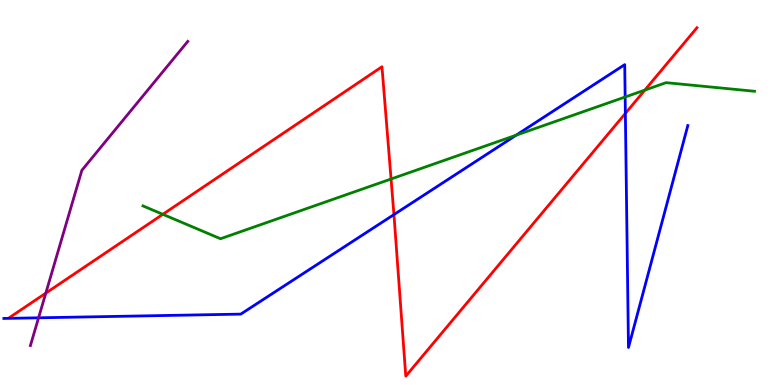[{'lines': ['blue', 'red'], 'intersections': [{'x': 5.08, 'y': 4.43}, {'x': 8.07, 'y': 7.05}]}, {'lines': ['green', 'red'], 'intersections': [{'x': 2.1, 'y': 4.43}, {'x': 5.05, 'y': 5.35}, {'x': 8.32, 'y': 7.66}]}, {'lines': ['purple', 'red'], 'intersections': [{'x': 0.591, 'y': 2.39}]}, {'lines': ['blue', 'green'], 'intersections': [{'x': 6.66, 'y': 6.49}, {'x': 8.07, 'y': 7.48}]}, {'lines': ['blue', 'purple'], 'intersections': [{'x': 0.498, 'y': 1.75}]}, {'lines': ['green', 'purple'], 'intersections': []}]